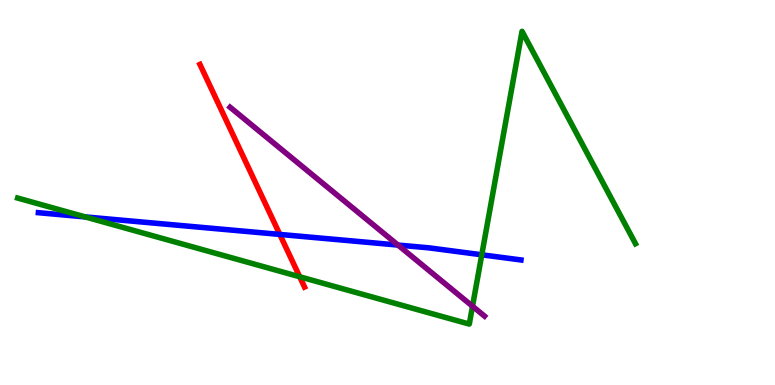[{'lines': ['blue', 'red'], 'intersections': [{'x': 3.61, 'y': 3.91}]}, {'lines': ['green', 'red'], 'intersections': [{'x': 3.87, 'y': 2.81}]}, {'lines': ['purple', 'red'], 'intersections': []}, {'lines': ['blue', 'green'], 'intersections': [{'x': 1.1, 'y': 4.37}, {'x': 6.22, 'y': 3.38}]}, {'lines': ['blue', 'purple'], 'intersections': [{'x': 5.14, 'y': 3.63}]}, {'lines': ['green', 'purple'], 'intersections': [{'x': 6.1, 'y': 2.05}]}]